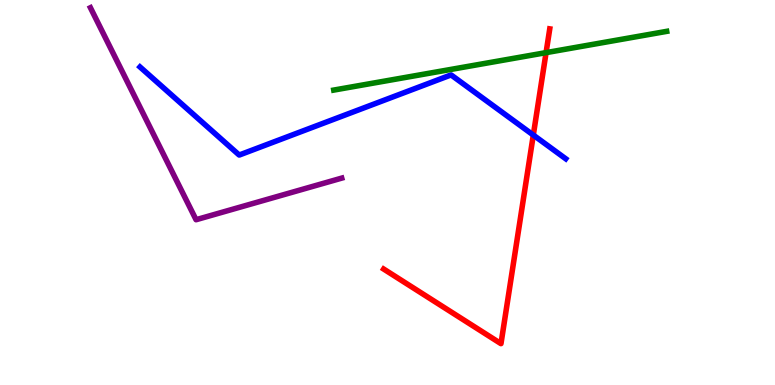[{'lines': ['blue', 'red'], 'intersections': [{'x': 6.88, 'y': 6.49}]}, {'lines': ['green', 'red'], 'intersections': [{'x': 7.05, 'y': 8.63}]}, {'lines': ['purple', 'red'], 'intersections': []}, {'lines': ['blue', 'green'], 'intersections': []}, {'lines': ['blue', 'purple'], 'intersections': []}, {'lines': ['green', 'purple'], 'intersections': []}]